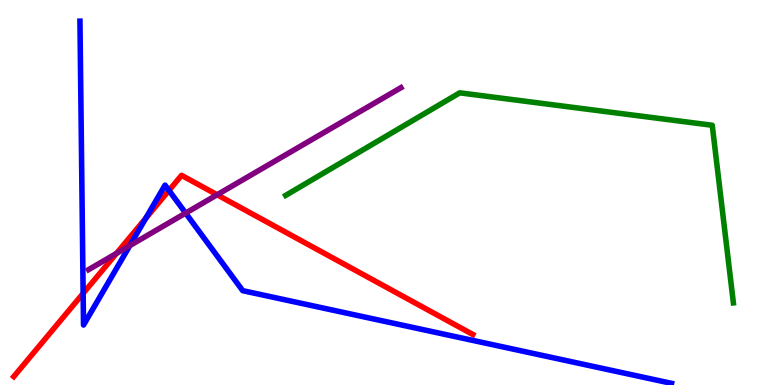[{'lines': ['blue', 'red'], 'intersections': [{'x': 1.07, 'y': 2.38}, {'x': 1.88, 'y': 4.33}, {'x': 2.18, 'y': 5.05}]}, {'lines': ['green', 'red'], 'intersections': []}, {'lines': ['purple', 'red'], 'intersections': [{'x': 1.5, 'y': 3.42}, {'x': 2.8, 'y': 4.94}]}, {'lines': ['blue', 'green'], 'intersections': []}, {'lines': ['blue', 'purple'], 'intersections': [{'x': 1.67, 'y': 3.62}, {'x': 2.4, 'y': 4.46}]}, {'lines': ['green', 'purple'], 'intersections': []}]